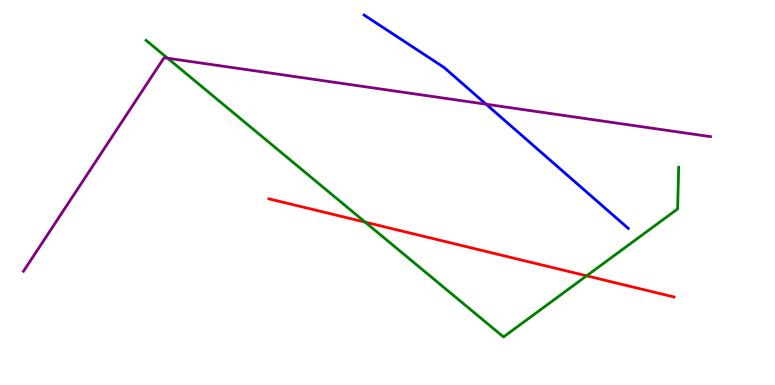[{'lines': ['blue', 'red'], 'intersections': []}, {'lines': ['green', 'red'], 'intersections': [{'x': 4.71, 'y': 4.23}, {'x': 7.57, 'y': 2.84}]}, {'lines': ['purple', 'red'], 'intersections': []}, {'lines': ['blue', 'green'], 'intersections': []}, {'lines': ['blue', 'purple'], 'intersections': [{'x': 6.27, 'y': 7.29}]}, {'lines': ['green', 'purple'], 'intersections': [{'x': 2.16, 'y': 8.49}]}]